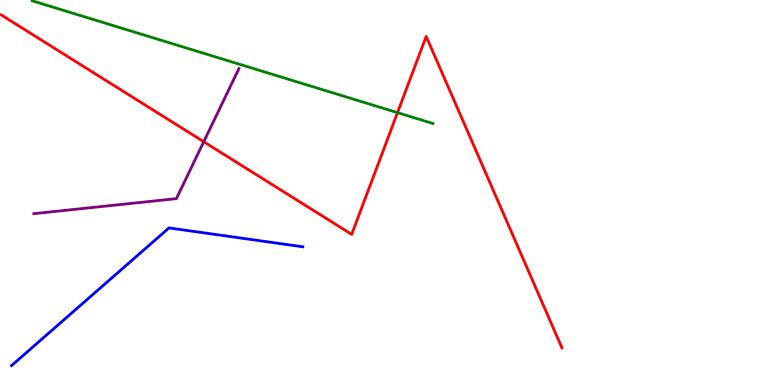[{'lines': ['blue', 'red'], 'intersections': []}, {'lines': ['green', 'red'], 'intersections': [{'x': 5.13, 'y': 7.07}]}, {'lines': ['purple', 'red'], 'intersections': [{'x': 2.63, 'y': 6.32}]}, {'lines': ['blue', 'green'], 'intersections': []}, {'lines': ['blue', 'purple'], 'intersections': []}, {'lines': ['green', 'purple'], 'intersections': []}]